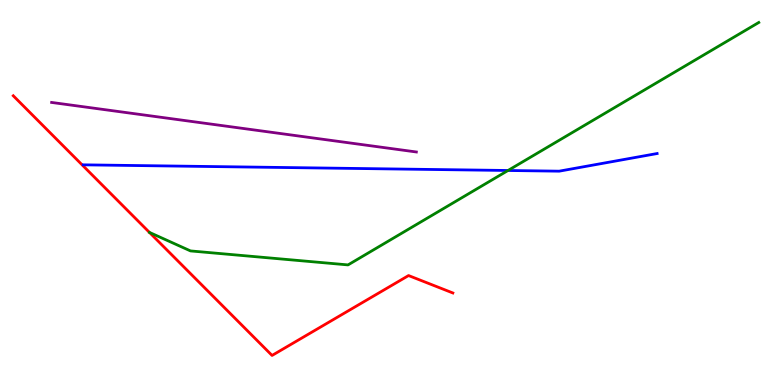[{'lines': ['blue', 'red'], 'intersections': []}, {'lines': ['green', 'red'], 'intersections': []}, {'lines': ['purple', 'red'], 'intersections': []}, {'lines': ['blue', 'green'], 'intersections': [{'x': 6.55, 'y': 5.57}]}, {'lines': ['blue', 'purple'], 'intersections': []}, {'lines': ['green', 'purple'], 'intersections': []}]